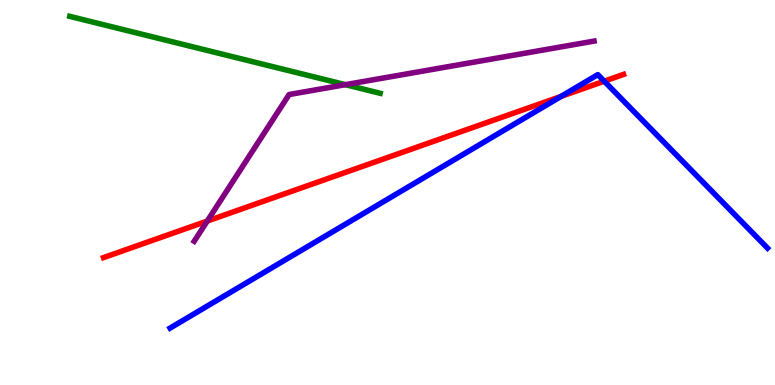[{'lines': ['blue', 'red'], 'intersections': [{'x': 7.24, 'y': 7.5}, {'x': 7.8, 'y': 7.89}]}, {'lines': ['green', 'red'], 'intersections': []}, {'lines': ['purple', 'red'], 'intersections': [{'x': 2.67, 'y': 4.26}]}, {'lines': ['blue', 'green'], 'intersections': []}, {'lines': ['blue', 'purple'], 'intersections': []}, {'lines': ['green', 'purple'], 'intersections': [{'x': 4.46, 'y': 7.8}]}]